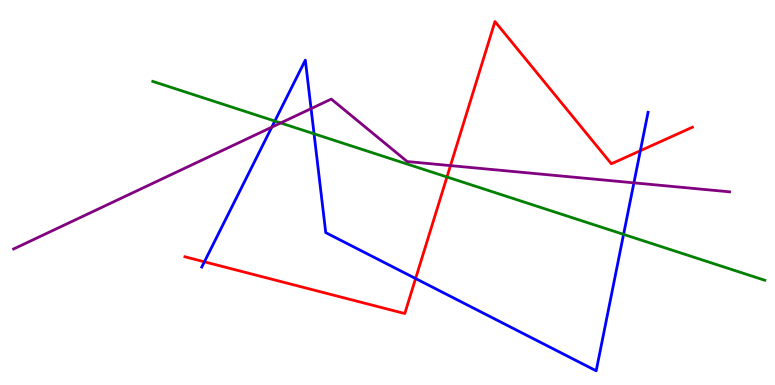[{'lines': ['blue', 'red'], 'intersections': [{'x': 2.64, 'y': 3.2}, {'x': 5.36, 'y': 2.77}, {'x': 8.26, 'y': 6.09}]}, {'lines': ['green', 'red'], 'intersections': [{'x': 5.77, 'y': 5.4}]}, {'lines': ['purple', 'red'], 'intersections': [{'x': 5.81, 'y': 5.7}]}, {'lines': ['blue', 'green'], 'intersections': [{'x': 3.55, 'y': 6.86}, {'x': 4.05, 'y': 6.52}, {'x': 8.05, 'y': 3.91}]}, {'lines': ['blue', 'purple'], 'intersections': [{'x': 3.51, 'y': 6.7}, {'x': 4.01, 'y': 7.18}, {'x': 8.18, 'y': 5.25}]}, {'lines': ['green', 'purple'], 'intersections': [{'x': 3.62, 'y': 6.81}]}]